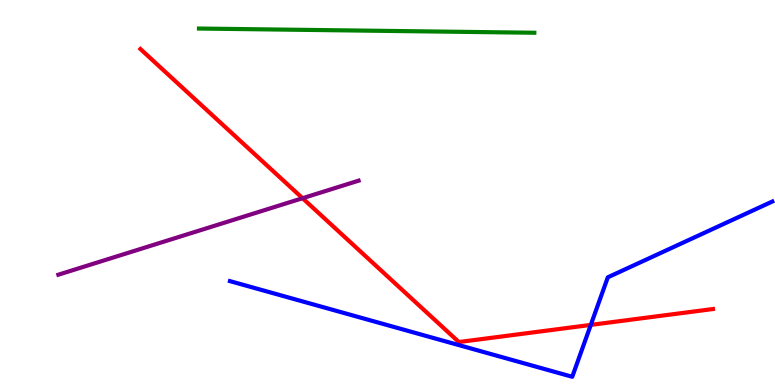[{'lines': ['blue', 'red'], 'intersections': [{'x': 7.62, 'y': 1.56}]}, {'lines': ['green', 'red'], 'intersections': []}, {'lines': ['purple', 'red'], 'intersections': [{'x': 3.9, 'y': 4.85}]}, {'lines': ['blue', 'green'], 'intersections': []}, {'lines': ['blue', 'purple'], 'intersections': []}, {'lines': ['green', 'purple'], 'intersections': []}]